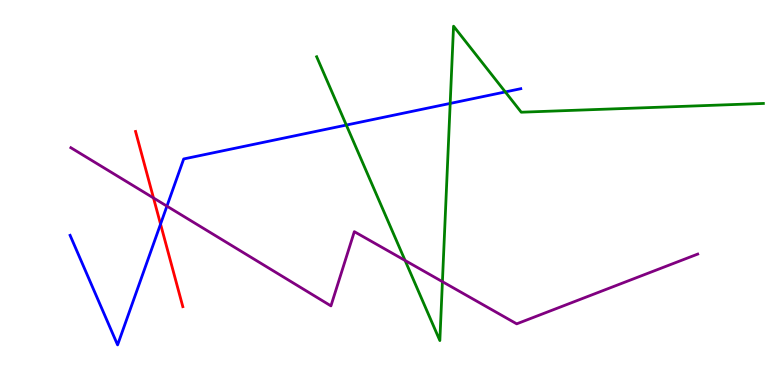[{'lines': ['blue', 'red'], 'intersections': [{'x': 2.07, 'y': 4.18}]}, {'lines': ['green', 'red'], 'intersections': []}, {'lines': ['purple', 'red'], 'intersections': [{'x': 1.98, 'y': 4.86}]}, {'lines': ['blue', 'green'], 'intersections': [{'x': 4.47, 'y': 6.75}, {'x': 5.81, 'y': 7.31}, {'x': 6.52, 'y': 7.61}]}, {'lines': ['blue', 'purple'], 'intersections': [{'x': 2.15, 'y': 4.65}]}, {'lines': ['green', 'purple'], 'intersections': [{'x': 5.23, 'y': 3.23}, {'x': 5.71, 'y': 2.68}]}]